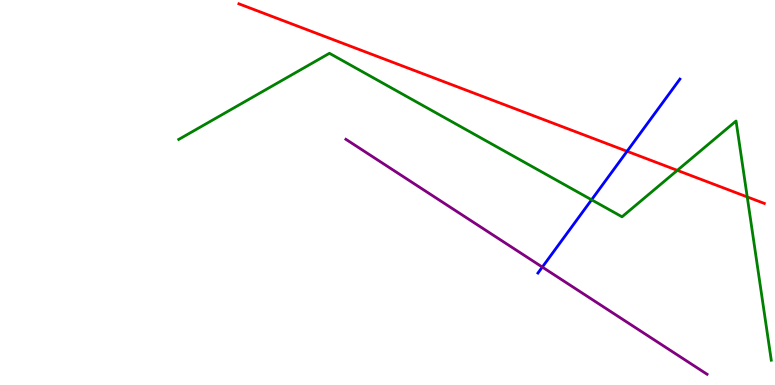[{'lines': ['blue', 'red'], 'intersections': [{'x': 8.09, 'y': 6.07}]}, {'lines': ['green', 'red'], 'intersections': [{'x': 8.74, 'y': 5.57}, {'x': 9.64, 'y': 4.88}]}, {'lines': ['purple', 'red'], 'intersections': []}, {'lines': ['blue', 'green'], 'intersections': [{'x': 7.63, 'y': 4.81}]}, {'lines': ['blue', 'purple'], 'intersections': [{'x': 7.0, 'y': 3.06}]}, {'lines': ['green', 'purple'], 'intersections': []}]